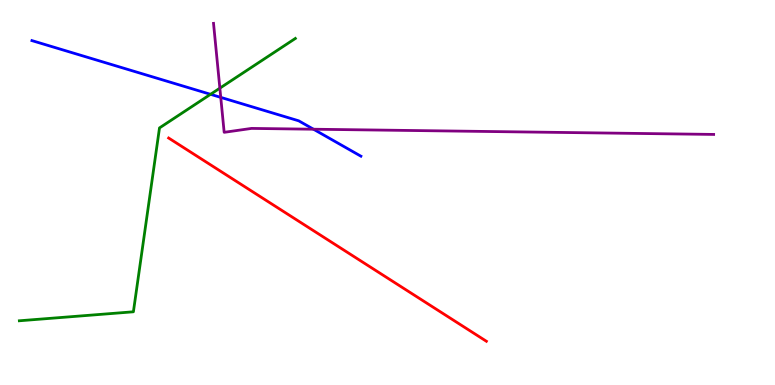[{'lines': ['blue', 'red'], 'intersections': []}, {'lines': ['green', 'red'], 'intersections': []}, {'lines': ['purple', 'red'], 'intersections': []}, {'lines': ['blue', 'green'], 'intersections': [{'x': 2.72, 'y': 7.55}]}, {'lines': ['blue', 'purple'], 'intersections': [{'x': 2.85, 'y': 7.47}, {'x': 4.05, 'y': 6.64}]}, {'lines': ['green', 'purple'], 'intersections': [{'x': 2.84, 'y': 7.71}]}]